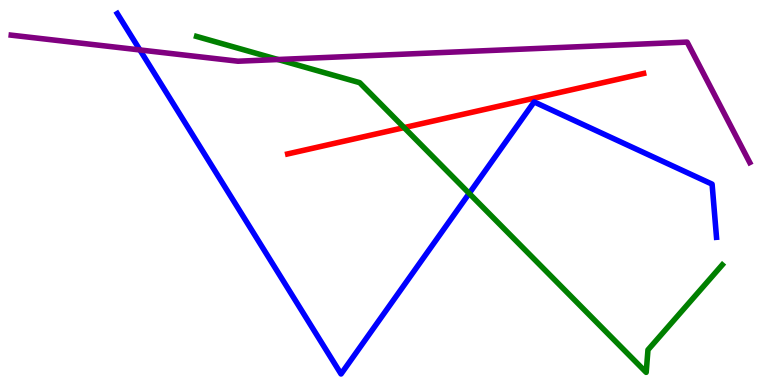[{'lines': ['blue', 'red'], 'intersections': []}, {'lines': ['green', 'red'], 'intersections': [{'x': 5.21, 'y': 6.69}]}, {'lines': ['purple', 'red'], 'intersections': []}, {'lines': ['blue', 'green'], 'intersections': [{'x': 6.05, 'y': 4.98}]}, {'lines': ['blue', 'purple'], 'intersections': [{'x': 1.8, 'y': 8.7}]}, {'lines': ['green', 'purple'], 'intersections': [{'x': 3.59, 'y': 8.45}]}]